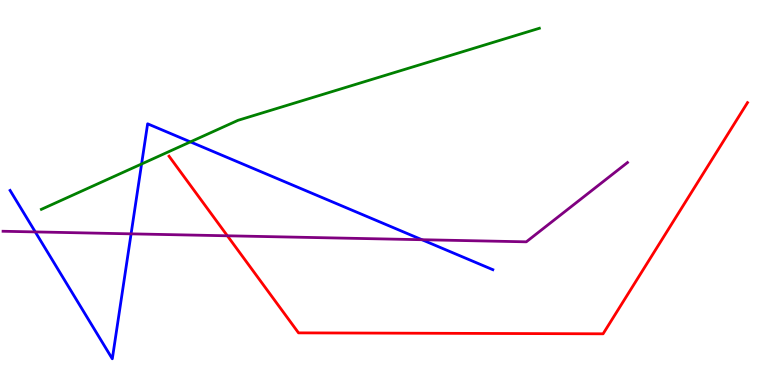[{'lines': ['blue', 'red'], 'intersections': []}, {'lines': ['green', 'red'], 'intersections': []}, {'lines': ['purple', 'red'], 'intersections': [{'x': 2.93, 'y': 3.88}]}, {'lines': ['blue', 'green'], 'intersections': [{'x': 1.83, 'y': 5.74}, {'x': 2.46, 'y': 6.31}]}, {'lines': ['blue', 'purple'], 'intersections': [{'x': 0.455, 'y': 3.98}, {'x': 1.69, 'y': 3.93}, {'x': 5.44, 'y': 3.77}]}, {'lines': ['green', 'purple'], 'intersections': []}]